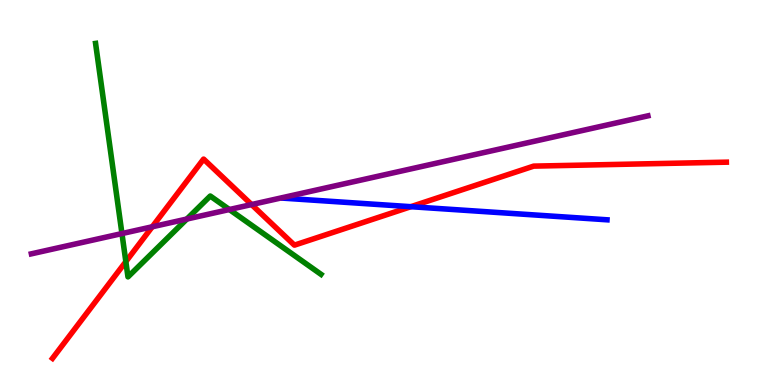[{'lines': ['blue', 'red'], 'intersections': [{'x': 5.3, 'y': 4.63}]}, {'lines': ['green', 'red'], 'intersections': [{'x': 1.62, 'y': 3.2}]}, {'lines': ['purple', 'red'], 'intersections': [{'x': 1.96, 'y': 4.11}, {'x': 3.25, 'y': 4.69}]}, {'lines': ['blue', 'green'], 'intersections': []}, {'lines': ['blue', 'purple'], 'intersections': []}, {'lines': ['green', 'purple'], 'intersections': [{'x': 1.57, 'y': 3.93}, {'x': 2.41, 'y': 4.31}, {'x': 2.96, 'y': 4.56}]}]